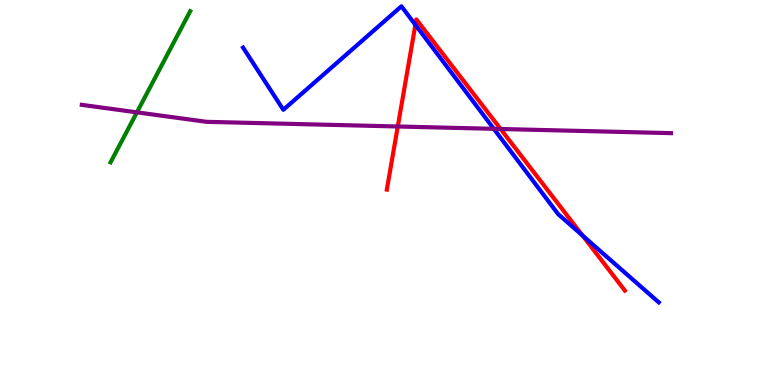[{'lines': ['blue', 'red'], 'intersections': [{'x': 5.36, 'y': 9.36}, {'x': 7.52, 'y': 3.88}]}, {'lines': ['green', 'red'], 'intersections': []}, {'lines': ['purple', 'red'], 'intersections': [{'x': 5.13, 'y': 6.71}, {'x': 6.46, 'y': 6.65}]}, {'lines': ['blue', 'green'], 'intersections': []}, {'lines': ['blue', 'purple'], 'intersections': [{'x': 6.37, 'y': 6.65}]}, {'lines': ['green', 'purple'], 'intersections': [{'x': 1.77, 'y': 7.08}]}]